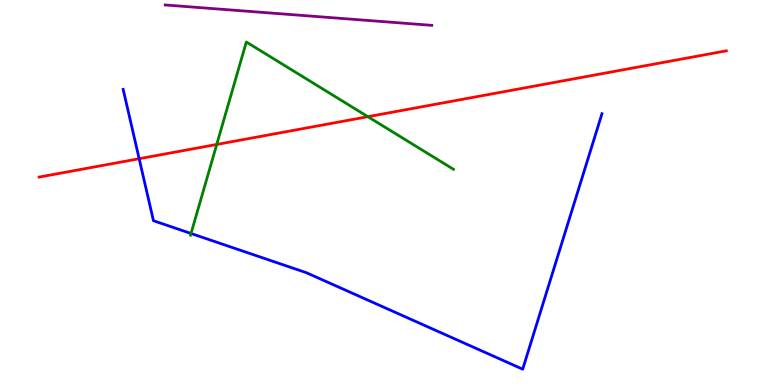[{'lines': ['blue', 'red'], 'intersections': [{'x': 1.8, 'y': 5.88}]}, {'lines': ['green', 'red'], 'intersections': [{'x': 2.8, 'y': 6.25}, {'x': 4.75, 'y': 6.97}]}, {'lines': ['purple', 'red'], 'intersections': []}, {'lines': ['blue', 'green'], 'intersections': [{'x': 2.46, 'y': 3.94}]}, {'lines': ['blue', 'purple'], 'intersections': []}, {'lines': ['green', 'purple'], 'intersections': []}]